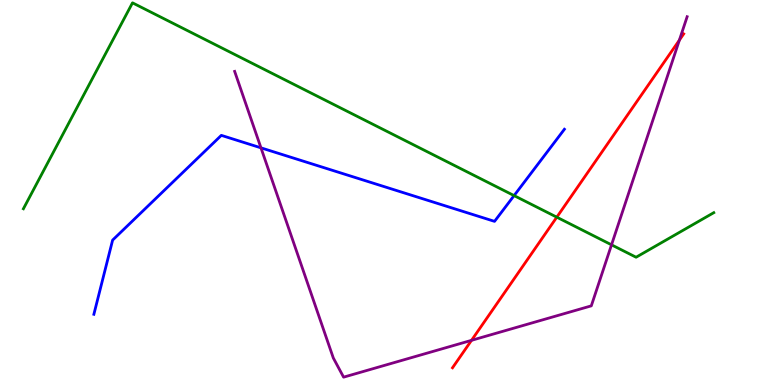[{'lines': ['blue', 'red'], 'intersections': []}, {'lines': ['green', 'red'], 'intersections': [{'x': 7.18, 'y': 4.36}]}, {'lines': ['purple', 'red'], 'intersections': [{'x': 6.08, 'y': 1.16}, {'x': 8.77, 'y': 8.96}]}, {'lines': ['blue', 'green'], 'intersections': [{'x': 6.63, 'y': 4.92}]}, {'lines': ['blue', 'purple'], 'intersections': [{'x': 3.37, 'y': 6.16}]}, {'lines': ['green', 'purple'], 'intersections': [{'x': 7.89, 'y': 3.64}]}]